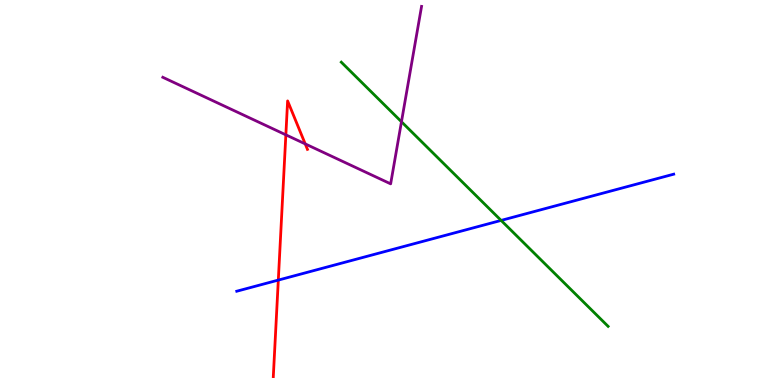[{'lines': ['blue', 'red'], 'intersections': [{'x': 3.59, 'y': 2.72}]}, {'lines': ['green', 'red'], 'intersections': []}, {'lines': ['purple', 'red'], 'intersections': [{'x': 3.69, 'y': 6.5}, {'x': 3.94, 'y': 6.26}]}, {'lines': ['blue', 'green'], 'intersections': [{'x': 6.47, 'y': 4.28}]}, {'lines': ['blue', 'purple'], 'intersections': []}, {'lines': ['green', 'purple'], 'intersections': [{'x': 5.18, 'y': 6.84}]}]